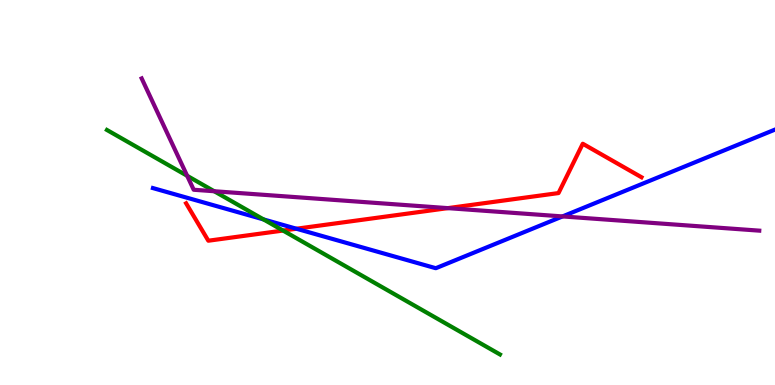[{'lines': ['blue', 'red'], 'intersections': [{'x': 3.82, 'y': 4.06}]}, {'lines': ['green', 'red'], 'intersections': [{'x': 3.65, 'y': 4.01}]}, {'lines': ['purple', 'red'], 'intersections': [{'x': 5.78, 'y': 4.59}]}, {'lines': ['blue', 'green'], 'intersections': [{'x': 3.4, 'y': 4.3}]}, {'lines': ['blue', 'purple'], 'intersections': [{'x': 7.26, 'y': 4.38}]}, {'lines': ['green', 'purple'], 'intersections': [{'x': 2.42, 'y': 5.43}, {'x': 2.76, 'y': 5.03}]}]